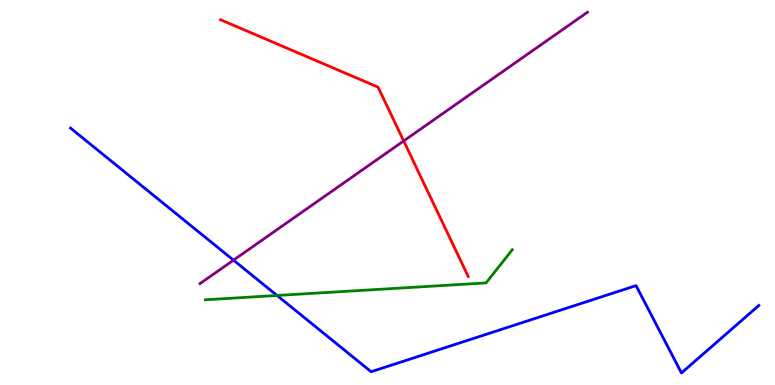[{'lines': ['blue', 'red'], 'intersections': []}, {'lines': ['green', 'red'], 'intersections': []}, {'lines': ['purple', 'red'], 'intersections': [{'x': 5.21, 'y': 6.34}]}, {'lines': ['blue', 'green'], 'intersections': [{'x': 3.57, 'y': 2.33}]}, {'lines': ['blue', 'purple'], 'intersections': [{'x': 3.01, 'y': 3.24}]}, {'lines': ['green', 'purple'], 'intersections': []}]